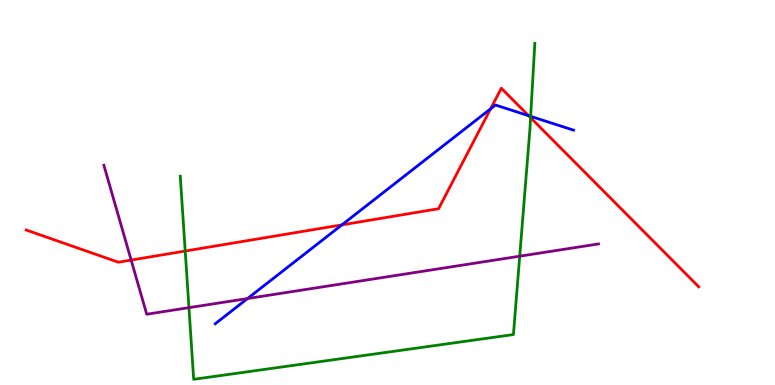[{'lines': ['blue', 'red'], 'intersections': [{'x': 4.41, 'y': 4.16}, {'x': 6.33, 'y': 7.17}, {'x': 6.82, 'y': 7.0}]}, {'lines': ['green', 'red'], 'intersections': [{'x': 2.39, 'y': 3.48}, {'x': 6.85, 'y': 6.94}]}, {'lines': ['purple', 'red'], 'intersections': [{'x': 1.69, 'y': 3.24}]}, {'lines': ['blue', 'green'], 'intersections': [{'x': 6.85, 'y': 6.98}]}, {'lines': ['blue', 'purple'], 'intersections': [{'x': 3.19, 'y': 2.25}]}, {'lines': ['green', 'purple'], 'intersections': [{'x': 2.44, 'y': 2.01}, {'x': 6.71, 'y': 3.35}]}]